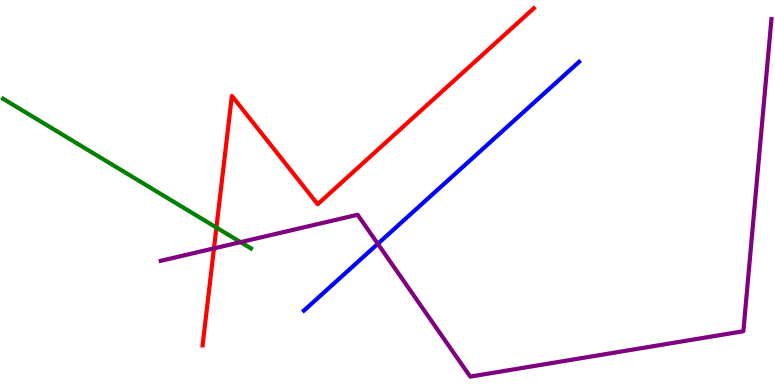[{'lines': ['blue', 'red'], 'intersections': []}, {'lines': ['green', 'red'], 'intersections': [{'x': 2.79, 'y': 4.09}]}, {'lines': ['purple', 'red'], 'intersections': [{'x': 2.76, 'y': 3.55}]}, {'lines': ['blue', 'green'], 'intersections': []}, {'lines': ['blue', 'purple'], 'intersections': [{'x': 4.88, 'y': 3.67}]}, {'lines': ['green', 'purple'], 'intersections': [{'x': 3.1, 'y': 3.71}]}]